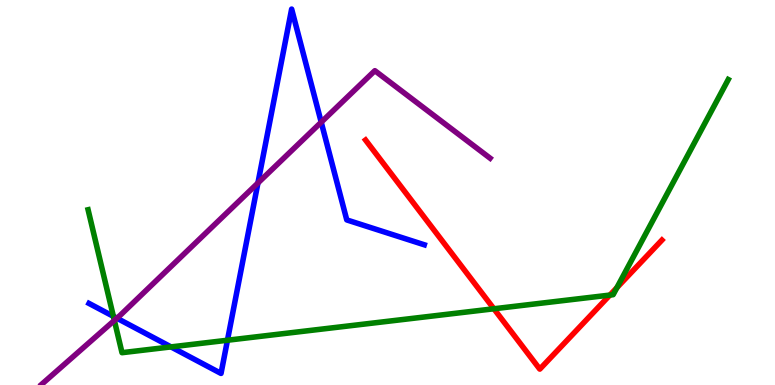[{'lines': ['blue', 'red'], 'intersections': []}, {'lines': ['green', 'red'], 'intersections': [{'x': 6.37, 'y': 1.98}, {'x': 7.87, 'y': 2.34}, {'x': 7.96, 'y': 2.53}]}, {'lines': ['purple', 'red'], 'intersections': []}, {'lines': ['blue', 'green'], 'intersections': [{'x': 1.46, 'y': 1.78}, {'x': 2.21, 'y': 0.99}, {'x': 2.94, 'y': 1.16}]}, {'lines': ['blue', 'purple'], 'intersections': [{'x': 1.51, 'y': 1.73}, {'x': 3.33, 'y': 5.25}, {'x': 4.14, 'y': 6.83}]}, {'lines': ['green', 'purple'], 'intersections': [{'x': 1.48, 'y': 1.68}]}]